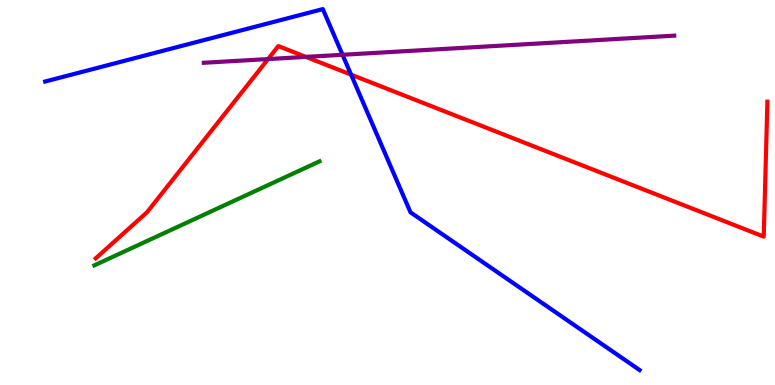[{'lines': ['blue', 'red'], 'intersections': [{'x': 4.53, 'y': 8.06}]}, {'lines': ['green', 'red'], 'intersections': []}, {'lines': ['purple', 'red'], 'intersections': [{'x': 3.46, 'y': 8.47}, {'x': 3.95, 'y': 8.52}]}, {'lines': ['blue', 'green'], 'intersections': []}, {'lines': ['blue', 'purple'], 'intersections': [{'x': 4.42, 'y': 8.58}]}, {'lines': ['green', 'purple'], 'intersections': []}]